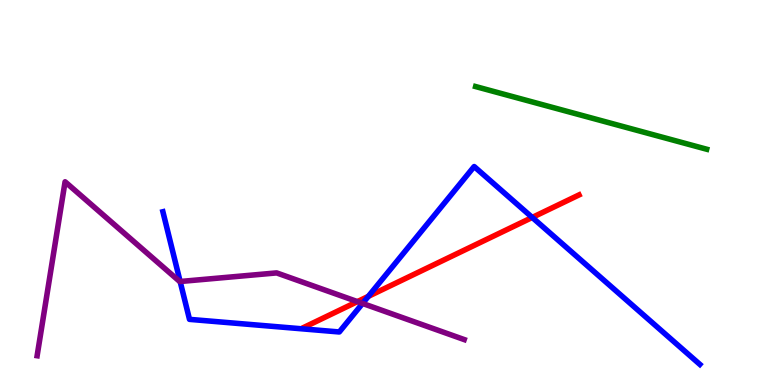[{'lines': ['blue', 'red'], 'intersections': [{'x': 4.75, 'y': 2.3}, {'x': 6.87, 'y': 4.35}]}, {'lines': ['green', 'red'], 'intersections': []}, {'lines': ['purple', 'red'], 'intersections': [{'x': 4.61, 'y': 2.17}]}, {'lines': ['blue', 'green'], 'intersections': []}, {'lines': ['blue', 'purple'], 'intersections': [{'x': 2.32, 'y': 2.69}, {'x': 4.68, 'y': 2.12}]}, {'lines': ['green', 'purple'], 'intersections': []}]